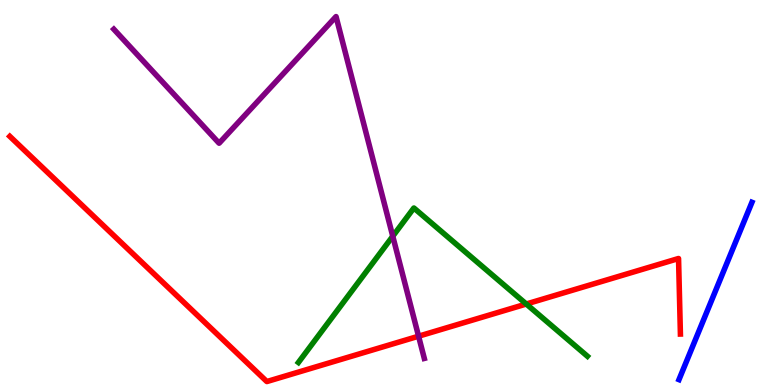[{'lines': ['blue', 'red'], 'intersections': []}, {'lines': ['green', 'red'], 'intersections': [{'x': 6.79, 'y': 2.1}]}, {'lines': ['purple', 'red'], 'intersections': [{'x': 5.4, 'y': 1.27}]}, {'lines': ['blue', 'green'], 'intersections': []}, {'lines': ['blue', 'purple'], 'intersections': []}, {'lines': ['green', 'purple'], 'intersections': [{'x': 5.07, 'y': 3.86}]}]